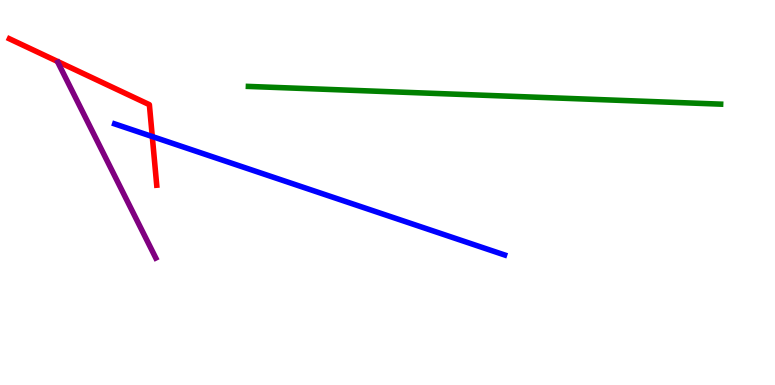[{'lines': ['blue', 'red'], 'intersections': [{'x': 1.96, 'y': 6.45}]}, {'lines': ['green', 'red'], 'intersections': []}, {'lines': ['purple', 'red'], 'intersections': []}, {'lines': ['blue', 'green'], 'intersections': []}, {'lines': ['blue', 'purple'], 'intersections': []}, {'lines': ['green', 'purple'], 'intersections': []}]